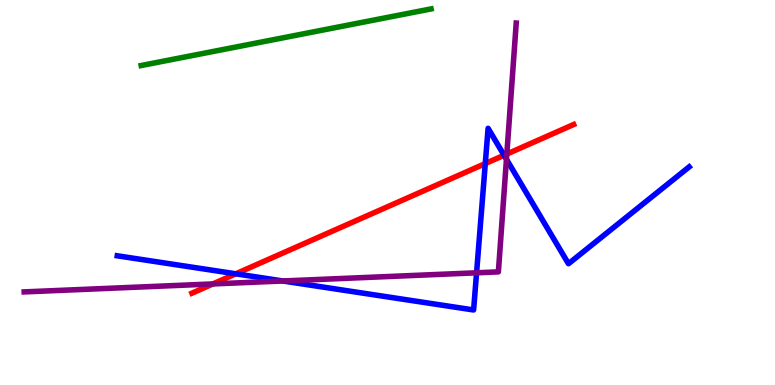[{'lines': ['blue', 'red'], 'intersections': [{'x': 3.04, 'y': 2.89}, {'x': 6.26, 'y': 5.75}, {'x': 6.5, 'y': 5.97}]}, {'lines': ['green', 'red'], 'intersections': []}, {'lines': ['purple', 'red'], 'intersections': [{'x': 2.75, 'y': 2.63}, {'x': 6.54, 'y': 6.0}]}, {'lines': ['blue', 'green'], 'intersections': []}, {'lines': ['blue', 'purple'], 'intersections': [{'x': 3.65, 'y': 2.7}, {'x': 6.15, 'y': 2.91}, {'x': 6.53, 'y': 5.86}]}, {'lines': ['green', 'purple'], 'intersections': []}]